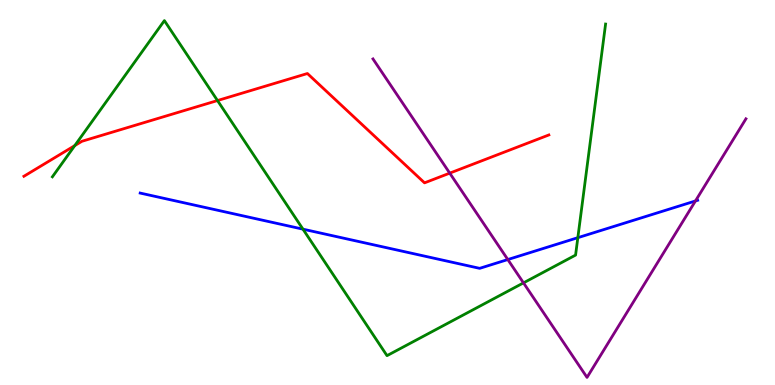[{'lines': ['blue', 'red'], 'intersections': []}, {'lines': ['green', 'red'], 'intersections': [{'x': 0.965, 'y': 6.22}, {'x': 2.81, 'y': 7.39}]}, {'lines': ['purple', 'red'], 'intersections': [{'x': 5.8, 'y': 5.5}]}, {'lines': ['blue', 'green'], 'intersections': [{'x': 3.91, 'y': 4.05}, {'x': 7.46, 'y': 3.83}]}, {'lines': ['blue', 'purple'], 'intersections': [{'x': 6.55, 'y': 3.26}, {'x': 8.97, 'y': 4.78}]}, {'lines': ['green', 'purple'], 'intersections': [{'x': 6.75, 'y': 2.65}]}]